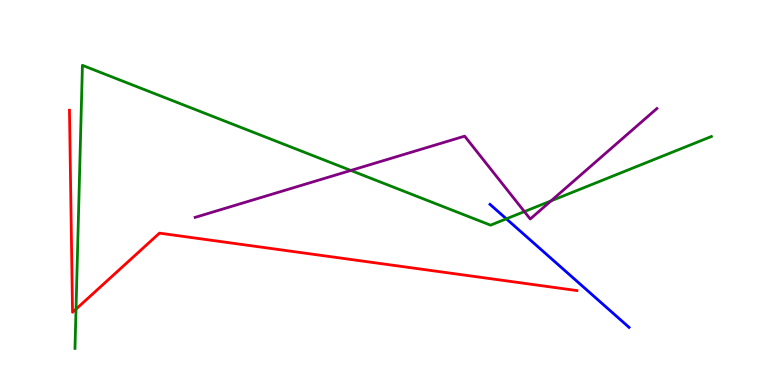[{'lines': ['blue', 'red'], 'intersections': []}, {'lines': ['green', 'red'], 'intersections': [{'x': 0.981, 'y': 1.97}]}, {'lines': ['purple', 'red'], 'intersections': []}, {'lines': ['blue', 'green'], 'intersections': [{'x': 6.53, 'y': 4.32}]}, {'lines': ['blue', 'purple'], 'intersections': []}, {'lines': ['green', 'purple'], 'intersections': [{'x': 4.53, 'y': 5.57}, {'x': 6.77, 'y': 4.5}, {'x': 7.11, 'y': 4.78}]}]